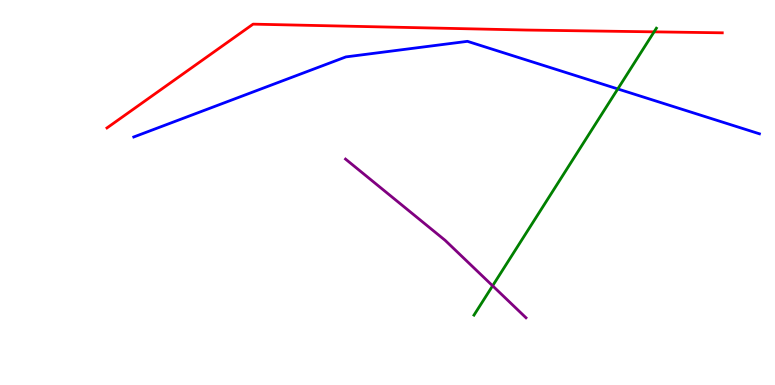[{'lines': ['blue', 'red'], 'intersections': []}, {'lines': ['green', 'red'], 'intersections': [{'x': 8.44, 'y': 9.17}]}, {'lines': ['purple', 'red'], 'intersections': []}, {'lines': ['blue', 'green'], 'intersections': [{'x': 7.97, 'y': 7.69}]}, {'lines': ['blue', 'purple'], 'intersections': []}, {'lines': ['green', 'purple'], 'intersections': [{'x': 6.36, 'y': 2.58}]}]